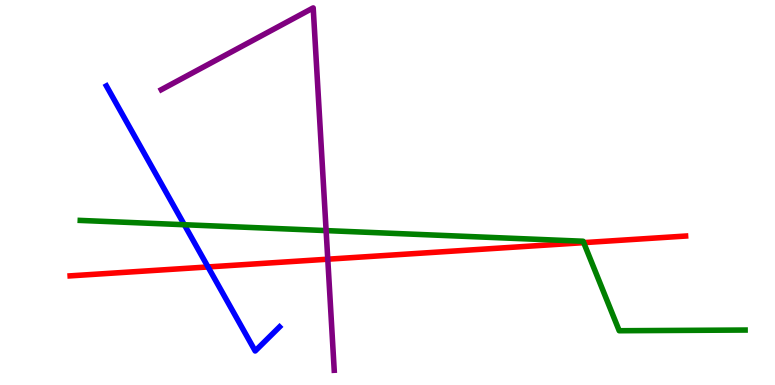[{'lines': ['blue', 'red'], 'intersections': [{'x': 2.68, 'y': 3.07}]}, {'lines': ['green', 'red'], 'intersections': [{'x': 7.53, 'y': 3.7}]}, {'lines': ['purple', 'red'], 'intersections': [{'x': 4.23, 'y': 3.27}]}, {'lines': ['blue', 'green'], 'intersections': [{'x': 2.38, 'y': 4.16}]}, {'lines': ['blue', 'purple'], 'intersections': []}, {'lines': ['green', 'purple'], 'intersections': [{'x': 4.21, 'y': 4.01}]}]